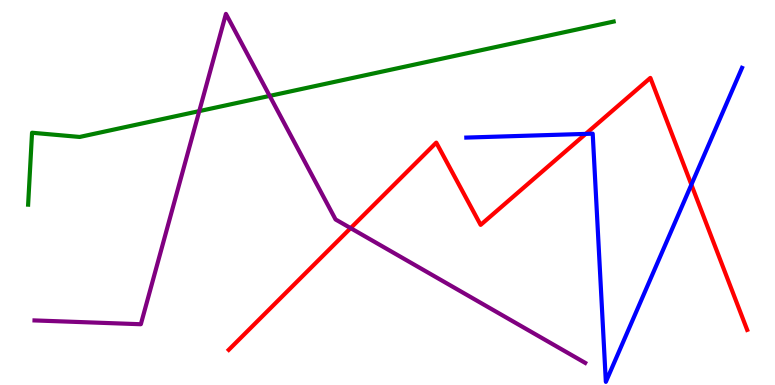[{'lines': ['blue', 'red'], 'intersections': [{'x': 7.56, 'y': 6.52}, {'x': 8.92, 'y': 5.2}]}, {'lines': ['green', 'red'], 'intersections': []}, {'lines': ['purple', 'red'], 'intersections': [{'x': 4.52, 'y': 4.07}]}, {'lines': ['blue', 'green'], 'intersections': []}, {'lines': ['blue', 'purple'], 'intersections': []}, {'lines': ['green', 'purple'], 'intersections': [{'x': 2.57, 'y': 7.11}, {'x': 3.48, 'y': 7.51}]}]